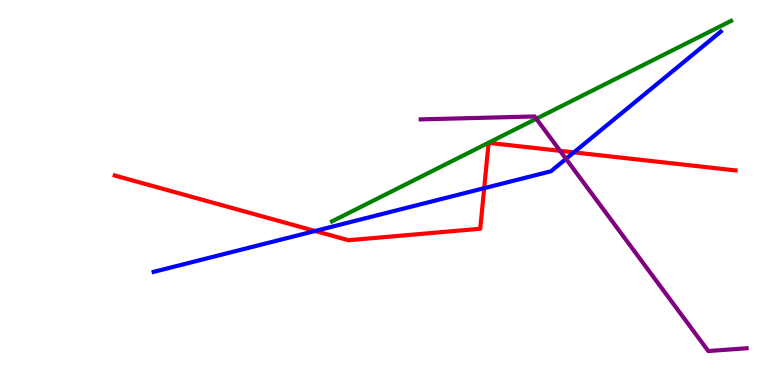[{'lines': ['blue', 'red'], 'intersections': [{'x': 4.07, 'y': 4.0}, {'x': 6.25, 'y': 5.11}, {'x': 7.41, 'y': 6.04}]}, {'lines': ['green', 'red'], 'intersections': []}, {'lines': ['purple', 'red'], 'intersections': [{'x': 7.23, 'y': 6.08}]}, {'lines': ['blue', 'green'], 'intersections': []}, {'lines': ['blue', 'purple'], 'intersections': [{'x': 7.3, 'y': 5.87}]}, {'lines': ['green', 'purple'], 'intersections': [{'x': 6.92, 'y': 6.92}]}]